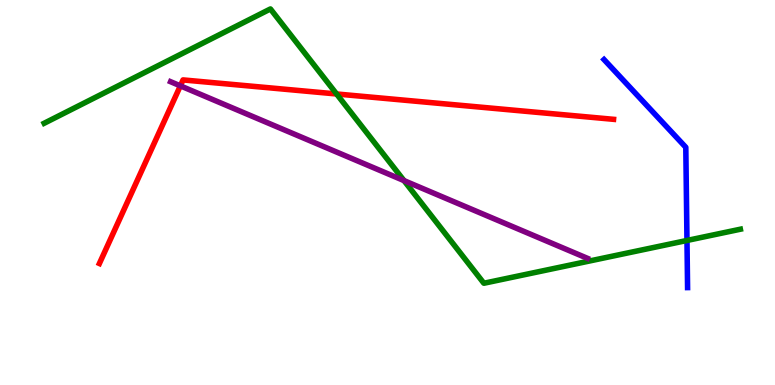[{'lines': ['blue', 'red'], 'intersections': []}, {'lines': ['green', 'red'], 'intersections': [{'x': 4.34, 'y': 7.56}]}, {'lines': ['purple', 'red'], 'intersections': [{'x': 2.33, 'y': 7.77}]}, {'lines': ['blue', 'green'], 'intersections': [{'x': 8.86, 'y': 3.75}]}, {'lines': ['blue', 'purple'], 'intersections': []}, {'lines': ['green', 'purple'], 'intersections': [{'x': 5.21, 'y': 5.31}]}]